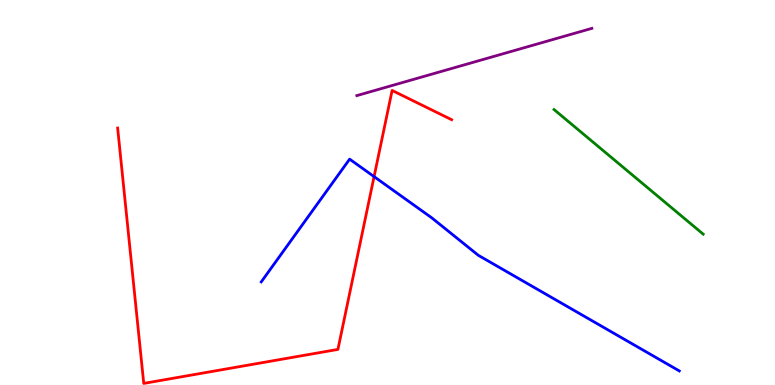[{'lines': ['blue', 'red'], 'intersections': [{'x': 4.83, 'y': 5.41}]}, {'lines': ['green', 'red'], 'intersections': []}, {'lines': ['purple', 'red'], 'intersections': []}, {'lines': ['blue', 'green'], 'intersections': []}, {'lines': ['blue', 'purple'], 'intersections': []}, {'lines': ['green', 'purple'], 'intersections': []}]